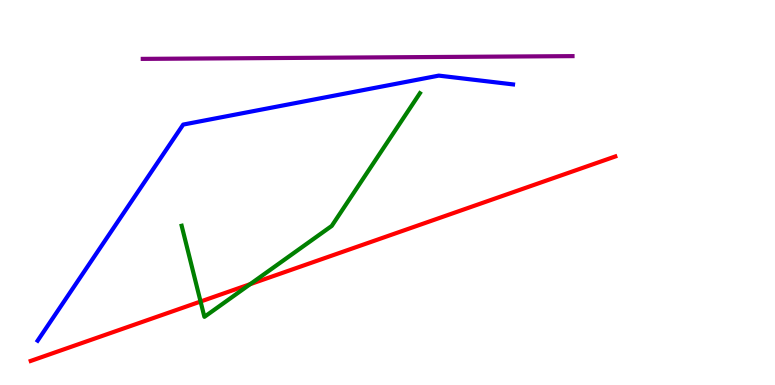[{'lines': ['blue', 'red'], 'intersections': []}, {'lines': ['green', 'red'], 'intersections': [{'x': 2.59, 'y': 2.17}, {'x': 3.23, 'y': 2.62}]}, {'lines': ['purple', 'red'], 'intersections': []}, {'lines': ['blue', 'green'], 'intersections': []}, {'lines': ['blue', 'purple'], 'intersections': []}, {'lines': ['green', 'purple'], 'intersections': []}]